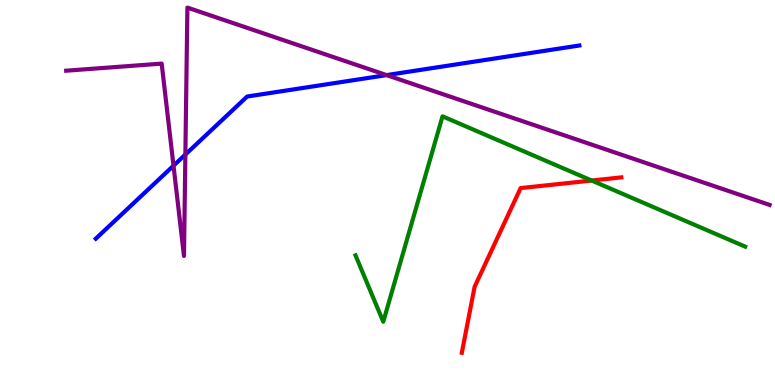[{'lines': ['blue', 'red'], 'intersections': []}, {'lines': ['green', 'red'], 'intersections': [{'x': 7.63, 'y': 5.31}]}, {'lines': ['purple', 'red'], 'intersections': []}, {'lines': ['blue', 'green'], 'intersections': []}, {'lines': ['blue', 'purple'], 'intersections': [{'x': 2.24, 'y': 5.7}, {'x': 2.39, 'y': 5.99}, {'x': 4.99, 'y': 8.05}]}, {'lines': ['green', 'purple'], 'intersections': []}]